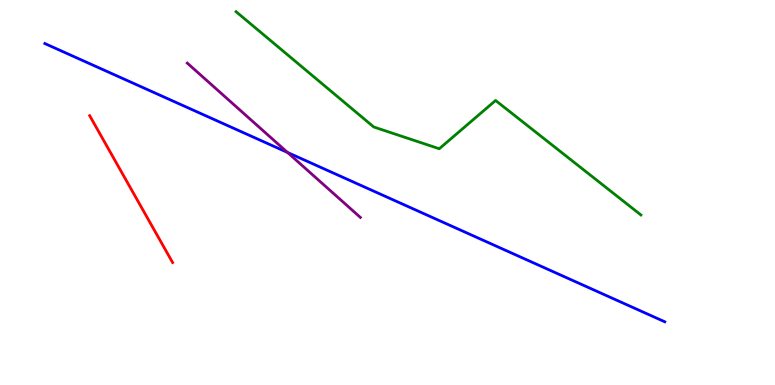[{'lines': ['blue', 'red'], 'intersections': []}, {'lines': ['green', 'red'], 'intersections': []}, {'lines': ['purple', 'red'], 'intersections': []}, {'lines': ['blue', 'green'], 'intersections': []}, {'lines': ['blue', 'purple'], 'intersections': [{'x': 3.71, 'y': 6.04}]}, {'lines': ['green', 'purple'], 'intersections': []}]